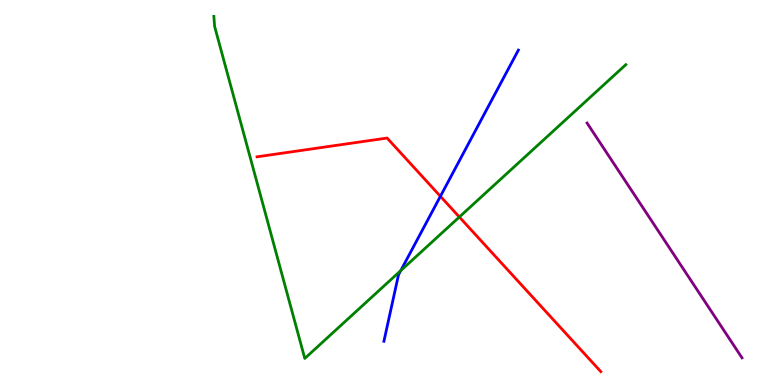[{'lines': ['blue', 'red'], 'intersections': [{'x': 5.68, 'y': 4.9}]}, {'lines': ['green', 'red'], 'intersections': [{'x': 5.93, 'y': 4.36}]}, {'lines': ['purple', 'red'], 'intersections': []}, {'lines': ['blue', 'green'], 'intersections': [{'x': 5.17, 'y': 2.97}]}, {'lines': ['blue', 'purple'], 'intersections': []}, {'lines': ['green', 'purple'], 'intersections': []}]